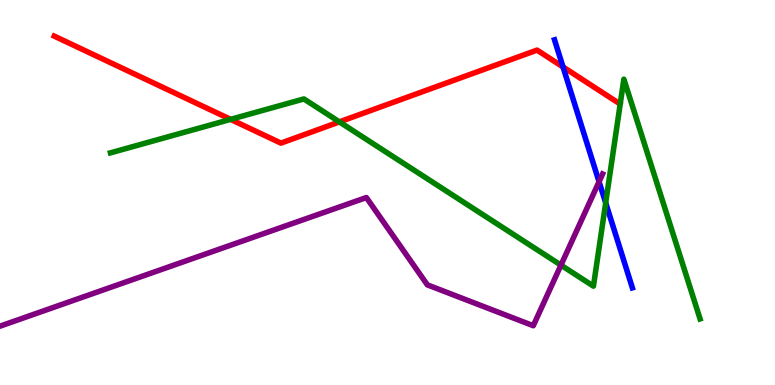[{'lines': ['blue', 'red'], 'intersections': [{'x': 7.26, 'y': 8.26}]}, {'lines': ['green', 'red'], 'intersections': [{'x': 2.98, 'y': 6.9}, {'x': 4.38, 'y': 6.83}]}, {'lines': ['purple', 'red'], 'intersections': []}, {'lines': ['blue', 'green'], 'intersections': [{'x': 7.82, 'y': 4.73}]}, {'lines': ['blue', 'purple'], 'intersections': [{'x': 7.73, 'y': 5.28}]}, {'lines': ['green', 'purple'], 'intersections': [{'x': 7.24, 'y': 3.11}]}]